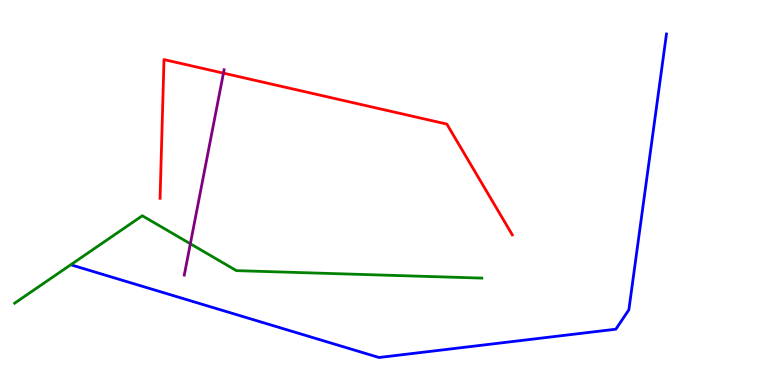[{'lines': ['blue', 'red'], 'intersections': []}, {'lines': ['green', 'red'], 'intersections': []}, {'lines': ['purple', 'red'], 'intersections': [{'x': 2.88, 'y': 8.1}]}, {'lines': ['blue', 'green'], 'intersections': []}, {'lines': ['blue', 'purple'], 'intersections': []}, {'lines': ['green', 'purple'], 'intersections': [{'x': 2.46, 'y': 3.67}]}]